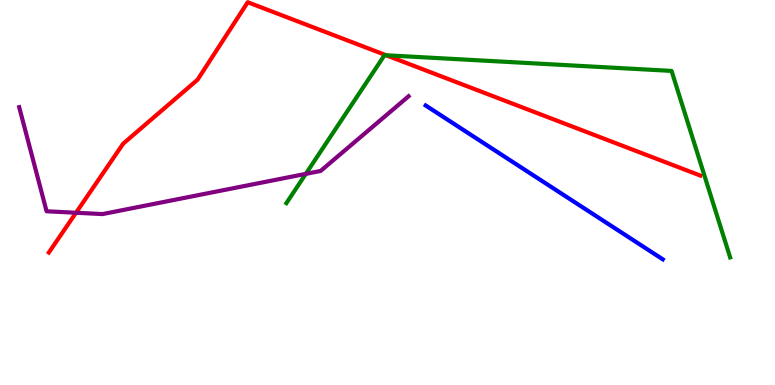[{'lines': ['blue', 'red'], 'intersections': []}, {'lines': ['green', 'red'], 'intersections': [{'x': 4.98, 'y': 8.56}]}, {'lines': ['purple', 'red'], 'intersections': [{'x': 0.981, 'y': 4.47}]}, {'lines': ['blue', 'green'], 'intersections': []}, {'lines': ['blue', 'purple'], 'intersections': []}, {'lines': ['green', 'purple'], 'intersections': [{'x': 3.95, 'y': 5.48}]}]